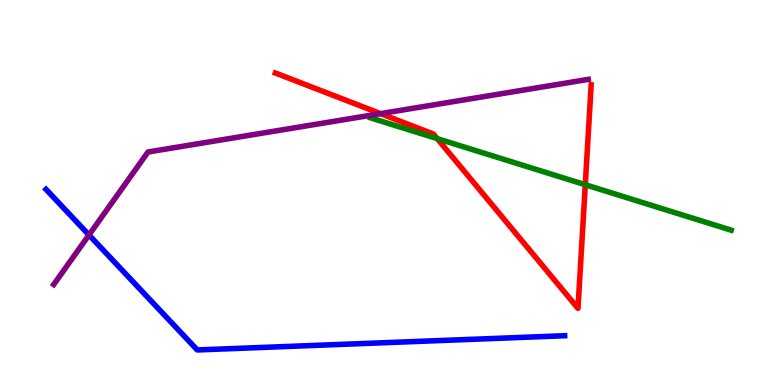[{'lines': ['blue', 'red'], 'intersections': []}, {'lines': ['green', 'red'], 'intersections': [{'x': 5.64, 'y': 6.4}, {'x': 7.55, 'y': 5.2}]}, {'lines': ['purple', 'red'], 'intersections': [{'x': 4.91, 'y': 7.05}]}, {'lines': ['blue', 'green'], 'intersections': []}, {'lines': ['blue', 'purple'], 'intersections': [{'x': 1.15, 'y': 3.9}]}, {'lines': ['green', 'purple'], 'intersections': []}]